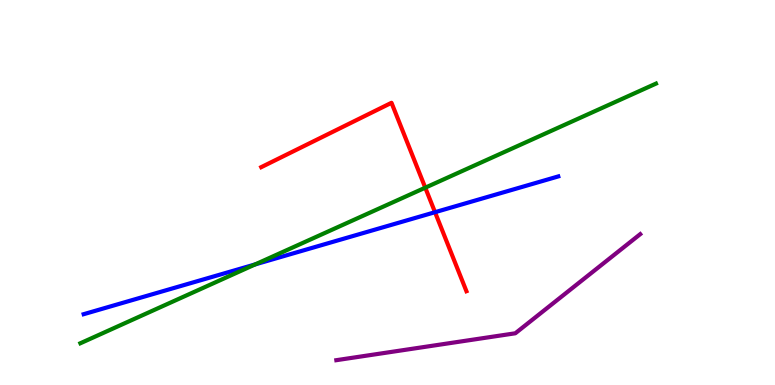[{'lines': ['blue', 'red'], 'intersections': [{'x': 5.61, 'y': 4.49}]}, {'lines': ['green', 'red'], 'intersections': [{'x': 5.49, 'y': 5.13}]}, {'lines': ['purple', 'red'], 'intersections': []}, {'lines': ['blue', 'green'], 'intersections': [{'x': 3.29, 'y': 3.13}]}, {'lines': ['blue', 'purple'], 'intersections': []}, {'lines': ['green', 'purple'], 'intersections': []}]